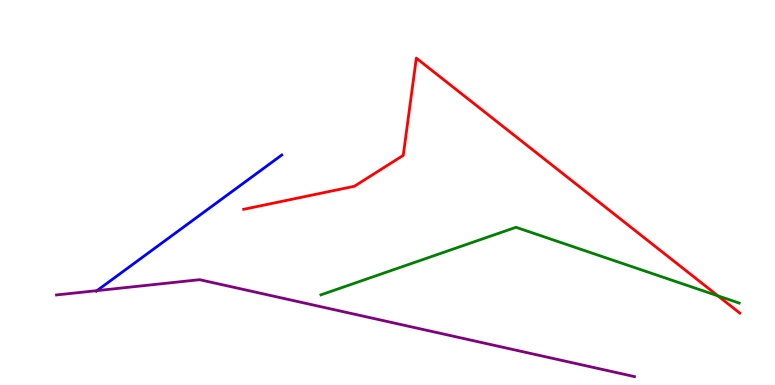[{'lines': ['blue', 'red'], 'intersections': []}, {'lines': ['green', 'red'], 'intersections': [{'x': 9.26, 'y': 2.32}]}, {'lines': ['purple', 'red'], 'intersections': []}, {'lines': ['blue', 'green'], 'intersections': []}, {'lines': ['blue', 'purple'], 'intersections': [{'x': 1.25, 'y': 2.45}]}, {'lines': ['green', 'purple'], 'intersections': []}]